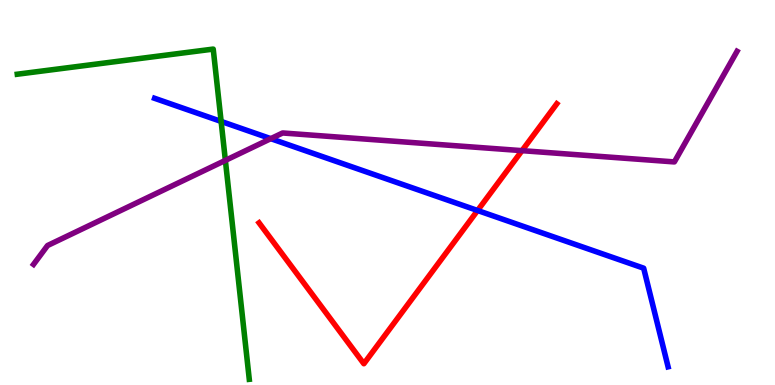[{'lines': ['blue', 'red'], 'intersections': [{'x': 6.16, 'y': 4.53}]}, {'lines': ['green', 'red'], 'intersections': []}, {'lines': ['purple', 'red'], 'intersections': [{'x': 6.74, 'y': 6.09}]}, {'lines': ['blue', 'green'], 'intersections': [{'x': 2.85, 'y': 6.85}]}, {'lines': ['blue', 'purple'], 'intersections': [{'x': 3.49, 'y': 6.4}]}, {'lines': ['green', 'purple'], 'intersections': [{'x': 2.91, 'y': 5.83}]}]